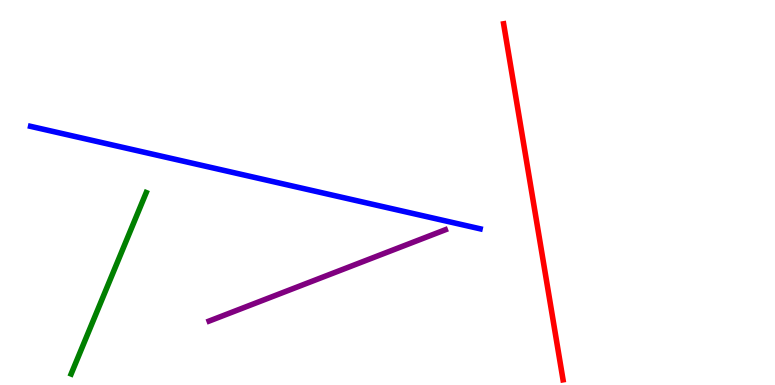[{'lines': ['blue', 'red'], 'intersections': []}, {'lines': ['green', 'red'], 'intersections': []}, {'lines': ['purple', 'red'], 'intersections': []}, {'lines': ['blue', 'green'], 'intersections': []}, {'lines': ['blue', 'purple'], 'intersections': []}, {'lines': ['green', 'purple'], 'intersections': []}]